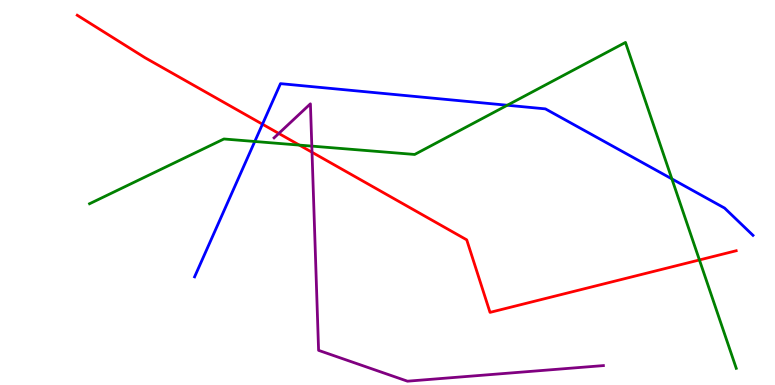[{'lines': ['blue', 'red'], 'intersections': [{'x': 3.39, 'y': 6.77}]}, {'lines': ['green', 'red'], 'intersections': [{'x': 3.86, 'y': 6.23}, {'x': 9.02, 'y': 3.25}]}, {'lines': ['purple', 'red'], 'intersections': [{'x': 3.6, 'y': 6.53}, {'x': 4.03, 'y': 6.05}]}, {'lines': ['blue', 'green'], 'intersections': [{'x': 3.29, 'y': 6.33}, {'x': 6.55, 'y': 7.27}, {'x': 8.67, 'y': 5.35}]}, {'lines': ['blue', 'purple'], 'intersections': []}, {'lines': ['green', 'purple'], 'intersections': [{'x': 4.02, 'y': 6.2}]}]